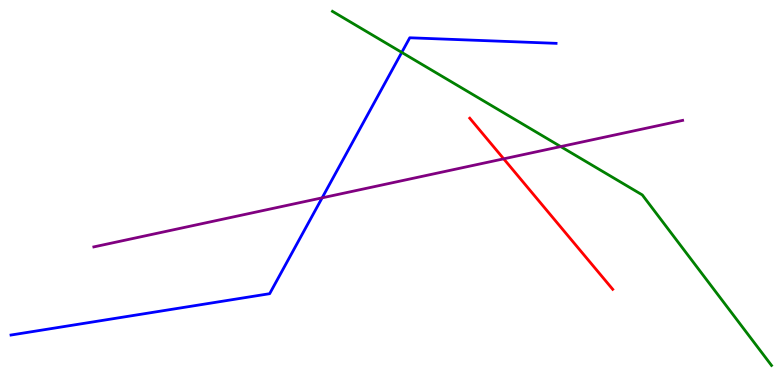[{'lines': ['blue', 'red'], 'intersections': []}, {'lines': ['green', 'red'], 'intersections': []}, {'lines': ['purple', 'red'], 'intersections': [{'x': 6.5, 'y': 5.87}]}, {'lines': ['blue', 'green'], 'intersections': [{'x': 5.18, 'y': 8.64}]}, {'lines': ['blue', 'purple'], 'intersections': [{'x': 4.16, 'y': 4.86}]}, {'lines': ['green', 'purple'], 'intersections': [{'x': 7.23, 'y': 6.19}]}]